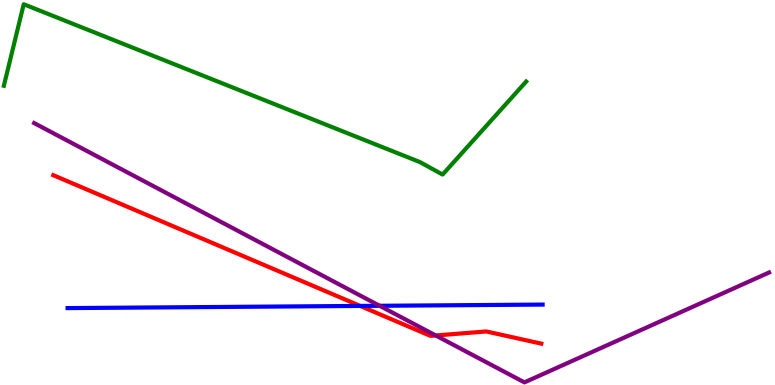[{'lines': ['blue', 'red'], 'intersections': [{'x': 4.65, 'y': 2.05}]}, {'lines': ['green', 'red'], 'intersections': []}, {'lines': ['purple', 'red'], 'intersections': [{'x': 5.62, 'y': 1.29}]}, {'lines': ['blue', 'green'], 'intersections': []}, {'lines': ['blue', 'purple'], 'intersections': [{'x': 4.9, 'y': 2.06}]}, {'lines': ['green', 'purple'], 'intersections': []}]